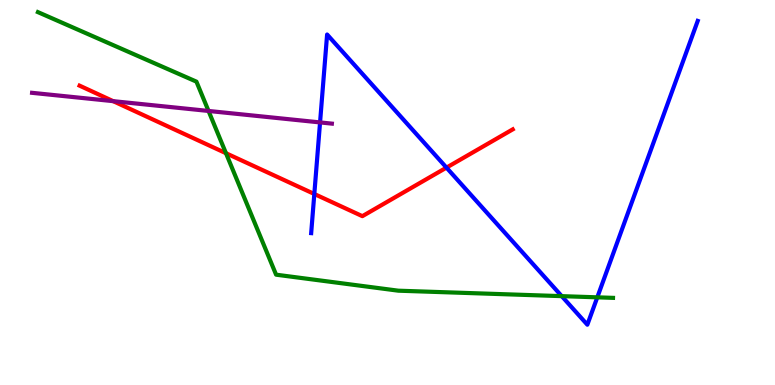[{'lines': ['blue', 'red'], 'intersections': [{'x': 4.06, 'y': 4.96}, {'x': 5.76, 'y': 5.65}]}, {'lines': ['green', 'red'], 'intersections': [{'x': 2.92, 'y': 6.02}]}, {'lines': ['purple', 'red'], 'intersections': [{'x': 1.46, 'y': 7.37}]}, {'lines': ['blue', 'green'], 'intersections': [{'x': 7.25, 'y': 2.31}, {'x': 7.71, 'y': 2.28}]}, {'lines': ['blue', 'purple'], 'intersections': [{'x': 4.13, 'y': 6.82}]}, {'lines': ['green', 'purple'], 'intersections': [{'x': 2.69, 'y': 7.12}]}]